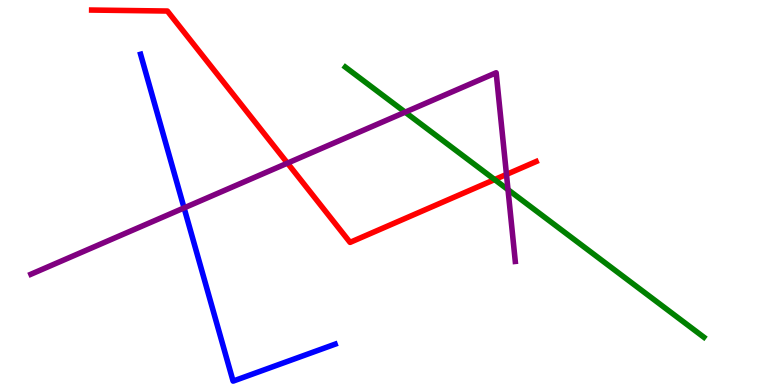[{'lines': ['blue', 'red'], 'intersections': []}, {'lines': ['green', 'red'], 'intersections': [{'x': 6.38, 'y': 5.34}]}, {'lines': ['purple', 'red'], 'intersections': [{'x': 3.71, 'y': 5.76}, {'x': 6.53, 'y': 5.47}]}, {'lines': ['blue', 'green'], 'intersections': []}, {'lines': ['blue', 'purple'], 'intersections': [{'x': 2.38, 'y': 4.6}]}, {'lines': ['green', 'purple'], 'intersections': [{'x': 5.23, 'y': 7.09}, {'x': 6.55, 'y': 5.07}]}]